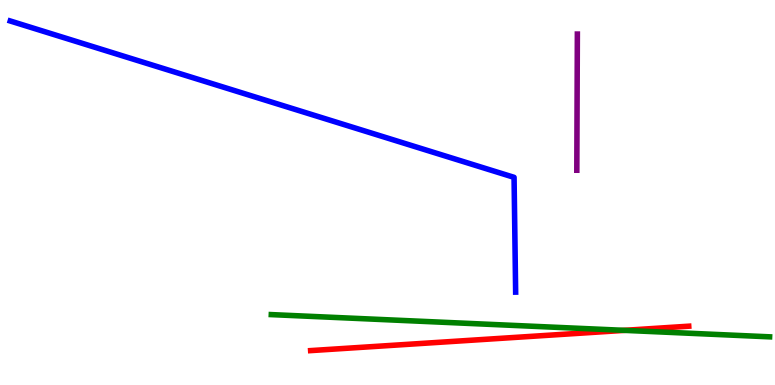[{'lines': ['blue', 'red'], 'intersections': []}, {'lines': ['green', 'red'], 'intersections': [{'x': 8.06, 'y': 1.42}]}, {'lines': ['purple', 'red'], 'intersections': []}, {'lines': ['blue', 'green'], 'intersections': []}, {'lines': ['blue', 'purple'], 'intersections': []}, {'lines': ['green', 'purple'], 'intersections': []}]